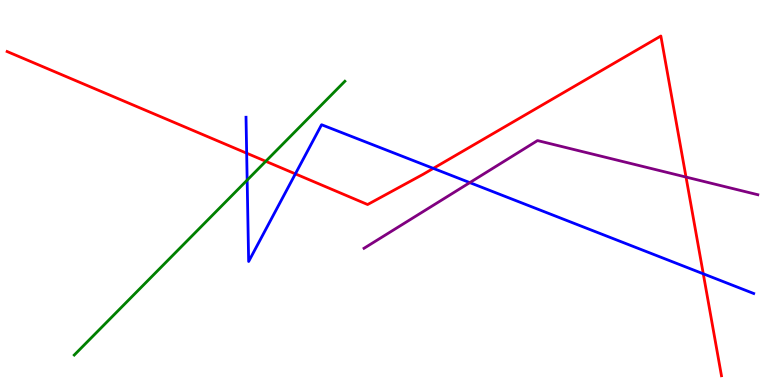[{'lines': ['blue', 'red'], 'intersections': [{'x': 3.18, 'y': 6.02}, {'x': 3.81, 'y': 5.48}, {'x': 5.59, 'y': 5.63}, {'x': 9.07, 'y': 2.89}]}, {'lines': ['green', 'red'], 'intersections': [{'x': 3.43, 'y': 5.81}]}, {'lines': ['purple', 'red'], 'intersections': [{'x': 8.85, 'y': 5.4}]}, {'lines': ['blue', 'green'], 'intersections': [{'x': 3.19, 'y': 5.32}]}, {'lines': ['blue', 'purple'], 'intersections': [{'x': 6.06, 'y': 5.26}]}, {'lines': ['green', 'purple'], 'intersections': []}]